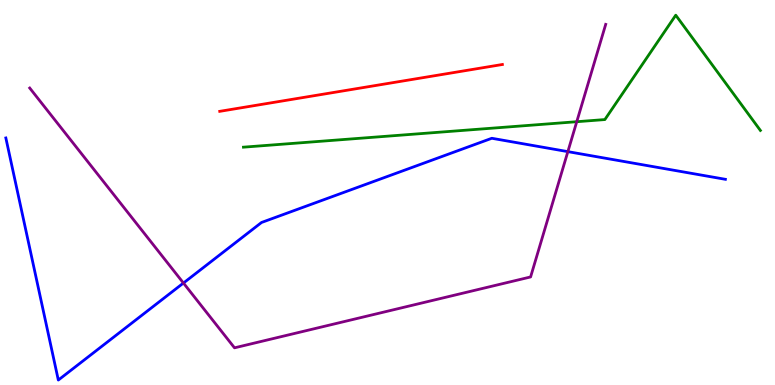[{'lines': ['blue', 'red'], 'intersections': []}, {'lines': ['green', 'red'], 'intersections': []}, {'lines': ['purple', 'red'], 'intersections': []}, {'lines': ['blue', 'green'], 'intersections': []}, {'lines': ['blue', 'purple'], 'intersections': [{'x': 2.37, 'y': 2.65}, {'x': 7.33, 'y': 6.06}]}, {'lines': ['green', 'purple'], 'intersections': [{'x': 7.44, 'y': 6.84}]}]